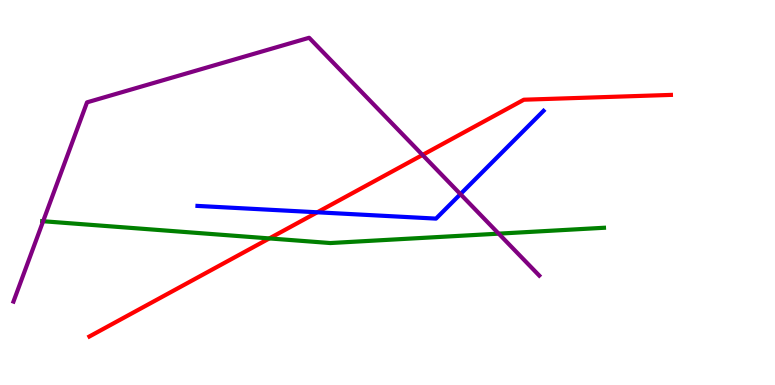[{'lines': ['blue', 'red'], 'intersections': [{'x': 4.09, 'y': 4.49}]}, {'lines': ['green', 'red'], 'intersections': [{'x': 3.48, 'y': 3.81}]}, {'lines': ['purple', 'red'], 'intersections': [{'x': 5.45, 'y': 5.98}]}, {'lines': ['blue', 'green'], 'intersections': []}, {'lines': ['blue', 'purple'], 'intersections': [{'x': 5.94, 'y': 4.96}]}, {'lines': ['green', 'purple'], 'intersections': [{'x': 0.557, 'y': 4.25}, {'x': 6.43, 'y': 3.93}]}]